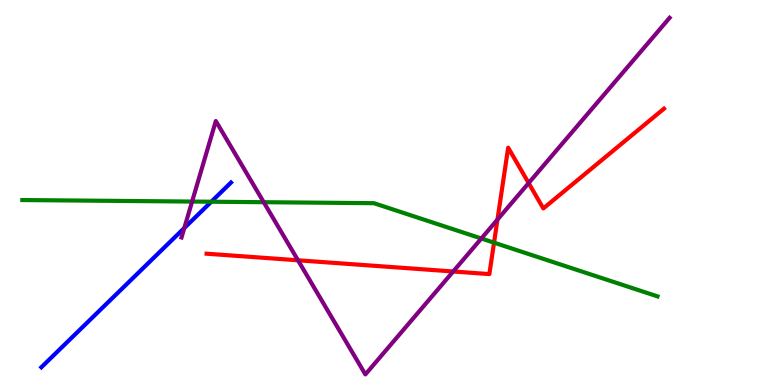[{'lines': ['blue', 'red'], 'intersections': []}, {'lines': ['green', 'red'], 'intersections': [{'x': 6.37, 'y': 3.7}]}, {'lines': ['purple', 'red'], 'intersections': [{'x': 3.85, 'y': 3.24}, {'x': 5.85, 'y': 2.95}, {'x': 6.42, 'y': 4.3}, {'x': 6.82, 'y': 5.25}]}, {'lines': ['blue', 'green'], 'intersections': [{'x': 2.73, 'y': 4.76}]}, {'lines': ['blue', 'purple'], 'intersections': [{'x': 2.38, 'y': 4.08}]}, {'lines': ['green', 'purple'], 'intersections': [{'x': 2.48, 'y': 4.76}, {'x': 3.4, 'y': 4.75}, {'x': 6.21, 'y': 3.81}]}]